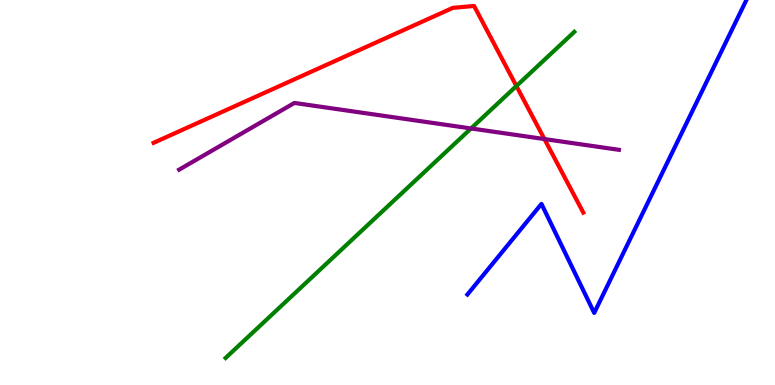[{'lines': ['blue', 'red'], 'intersections': []}, {'lines': ['green', 'red'], 'intersections': [{'x': 6.66, 'y': 7.77}]}, {'lines': ['purple', 'red'], 'intersections': [{'x': 7.02, 'y': 6.39}]}, {'lines': ['blue', 'green'], 'intersections': []}, {'lines': ['blue', 'purple'], 'intersections': []}, {'lines': ['green', 'purple'], 'intersections': [{'x': 6.08, 'y': 6.66}]}]